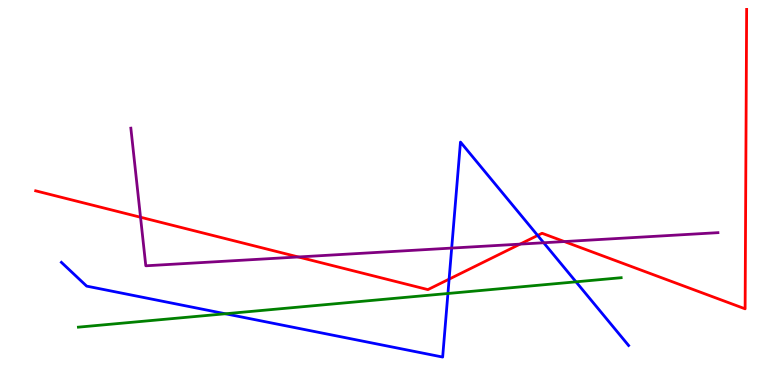[{'lines': ['blue', 'red'], 'intersections': [{'x': 5.79, 'y': 2.75}, {'x': 6.94, 'y': 3.88}]}, {'lines': ['green', 'red'], 'intersections': []}, {'lines': ['purple', 'red'], 'intersections': [{'x': 1.81, 'y': 4.36}, {'x': 3.85, 'y': 3.33}, {'x': 6.71, 'y': 3.66}, {'x': 7.28, 'y': 3.73}]}, {'lines': ['blue', 'green'], 'intersections': [{'x': 2.91, 'y': 1.85}, {'x': 5.78, 'y': 2.38}, {'x': 7.43, 'y': 2.68}]}, {'lines': ['blue', 'purple'], 'intersections': [{'x': 5.83, 'y': 3.56}, {'x': 7.02, 'y': 3.69}]}, {'lines': ['green', 'purple'], 'intersections': []}]